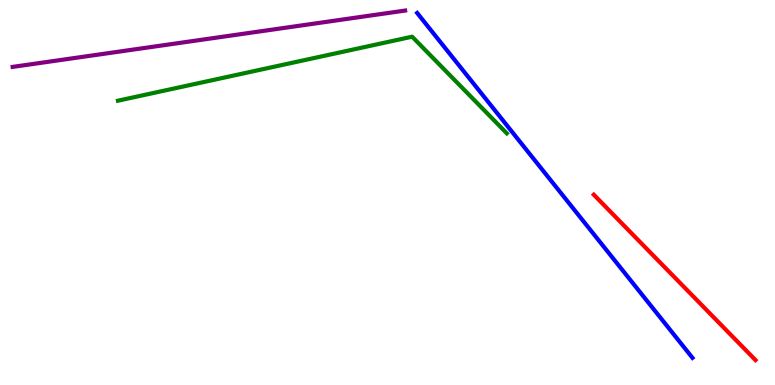[{'lines': ['blue', 'red'], 'intersections': []}, {'lines': ['green', 'red'], 'intersections': []}, {'lines': ['purple', 'red'], 'intersections': []}, {'lines': ['blue', 'green'], 'intersections': []}, {'lines': ['blue', 'purple'], 'intersections': []}, {'lines': ['green', 'purple'], 'intersections': []}]